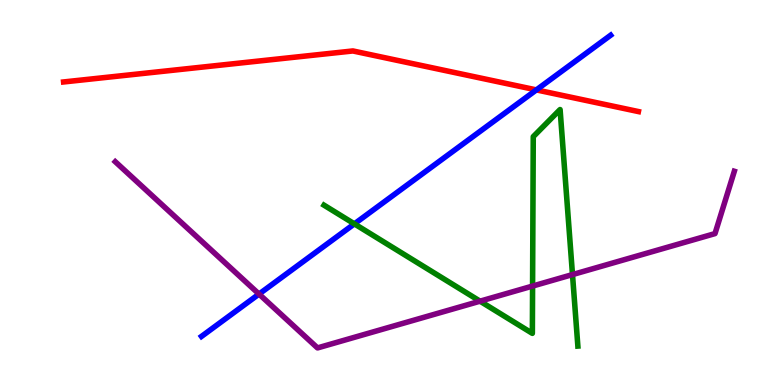[{'lines': ['blue', 'red'], 'intersections': [{'x': 6.92, 'y': 7.66}]}, {'lines': ['green', 'red'], 'intersections': []}, {'lines': ['purple', 'red'], 'intersections': []}, {'lines': ['blue', 'green'], 'intersections': [{'x': 4.57, 'y': 4.19}]}, {'lines': ['blue', 'purple'], 'intersections': [{'x': 3.34, 'y': 2.36}]}, {'lines': ['green', 'purple'], 'intersections': [{'x': 6.19, 'y': 2.18}, {'x': 6.87, 'y': 2.57}, {'x': 7.39, 'y': 2.87}]}]